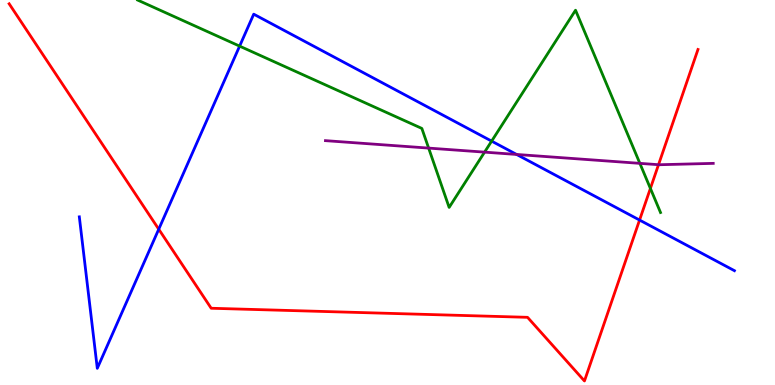[{'lines': ['blue', 'red'], 'intersections': [{'x': 2.05, 'y': 4.05}, {'x': 8.25, 'y': 4.28}]}, {'lines': ['green', 'red'], 'intersections': [{'x': 8.39, 'y': 5.11}]}, {'lines': ['purple', 'red'], 'intersections': [{'x': 8.5, 'y': 5.72}]}, {'lines': ['blue', 'green'], 'intersections': [{'x': 3.09, 'y': 8.8}, {'x': 6.34, 'y': 6.33}]}, {'lines': ['blue', 'purple'], 'intersections': [{'x': 6.67, 'y': 5.99}]}, {'lines': ['green', 'purple'], 'intersections': [{'x': 5.53, 'y': 6.15}, {'x': 6.25, 'y': 6.05}, {'x': 8.26, 'y': 5.76}]}]